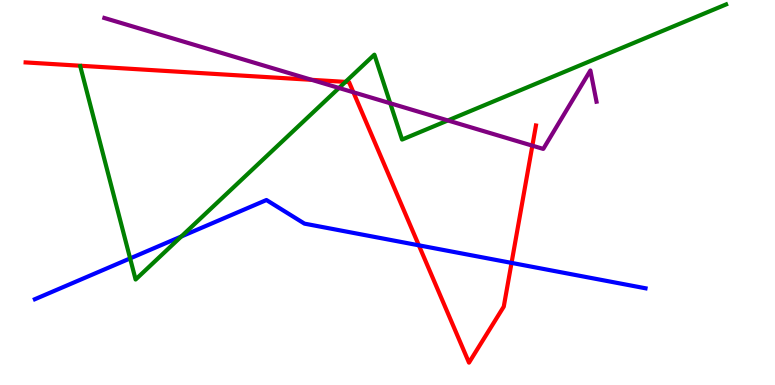[{'lines': ['blue', 'red'], 'intersections': [{'x': 5.4, 'y': 3.63}, {'x': 6.6, 'y': 3.17}]}, {'lines': ['green', 'red'], 'intersections': [{'x': 4.46, 'y': 7.87}]}, {'lines': ['purple', 'red'], 'intersections': [{'x': 4.02, 'y': 7.93}, {'x': 4.56, 'y': 7.6}, {'x': 6.87, 'y': 6.22}]}, {'lines': ['blue', 'green'], 'intersections': [{'x': 1.68, 'y': 3.29}, {'x': 2.34, 'y': 3.86}]}, {'lines': ['blue', 'purple'], 'intersections': []}, {'lines': ['green', 'purple'], 'intersections': [{'x': 4.37, 'y': 7.71}, {'x': 5.04, 'y': 7.32}, {'x': 5.78, 'y': 6.87}]}]